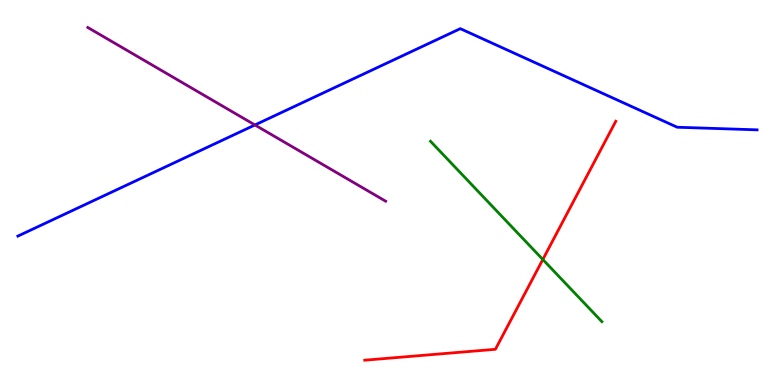[{'lines': ['blue', 'red'], 'intersections': []}, {'lines': ['green', 'red'], 'intersections': [{'x': 7.0, 'y': 3.26}]}, {'lines': ['purple', 'red'], 'intersections': []}, {'lines': ['blue', 'green'], 'intersections': []}, {'lines': ['blue', 'purple'], 'intersections': [{'x': 3.29, 'y': 6.75}]}, {'lines': ['green', 'purple'], 'intersections': []}]